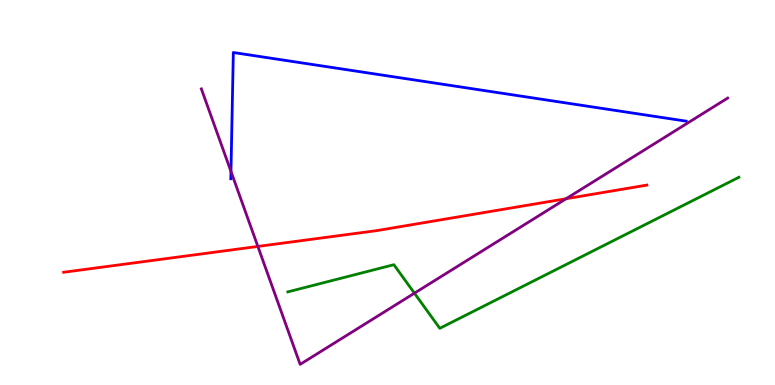[{'lines': ['blue', 'red'], 'intersections': []}, {'lines': ['green', 'red'], 'intersections': []}, {'lines': ['purple', 'red'], 'intersections': [{'x': 3.33, 'y': 3.6}, {'x': 7.3, 'y': 4.84}]}, {'lines': ['blue', 'green'], 'intersections': []}, {'lines': ['blue', 'purple'], 'intersections': [{'x': 2.98, 'y': 5.55}]}, {'lines': ['green', 'purple'], 'intersections': [{'x': 5.35, 'y': 2.38}]}]